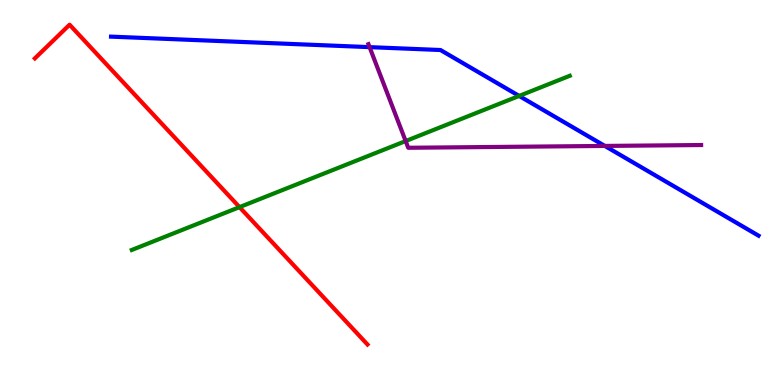[{'lines': ['blue', 'red'], 'intersections': []}, {'lines': ['green', 'red'], 'intersections': [{'x': 3.09, 'y': 4.62}]}, {'lines': ['purple', 'red'], 'intersections': []}, {'lines': ['blue', 'green'], 'intersections': [{'x': 6.7, 'y': 7.51}]}, {'lines': ['blue', 'purple'], 'intersections': [{'x': 4.77, 'y': 8.78}, {'x': 7.8, 'y': 6.21}]}, {'lines': ['green', 'purple'], 'intersections': [{'x': 5.23, 'y': 6.34}]}]